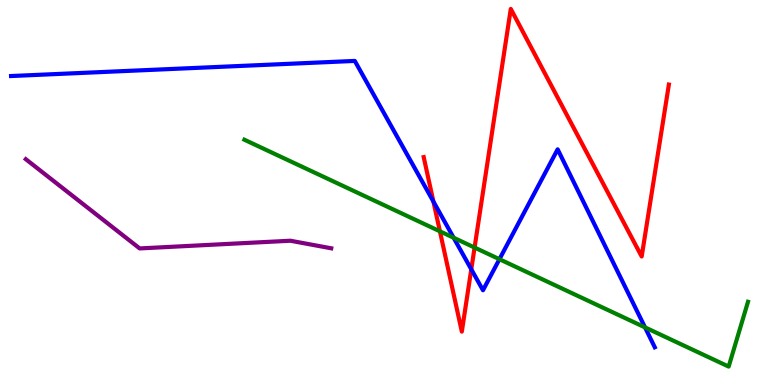[{'lines': ['blue', 'red'], 'intersections': [{'x': 5.59, 'y': 4.76}, {'x': 6.08, 'y': 3.01}]}, {'lines': ['green', 'red'], 'intersections': [{'x': 5.68, 'y': 3.99}, {'x': 6.12, 'y': 3.57}]}, {'lines': ['purple', 'red'], 'intersections': []}, {'lines': ['blue', 'green'], 'intersections': [{'x': 5.85, 'y': 3.82}, {'x': 6.44, 'y': 3.27}, {'x': 8.32, 'y': 1.5}]}, {'lines': ['blue', 'purple'], 'intersections': []}, {'lines': ['green', 'purple'], 'intersections': []}]